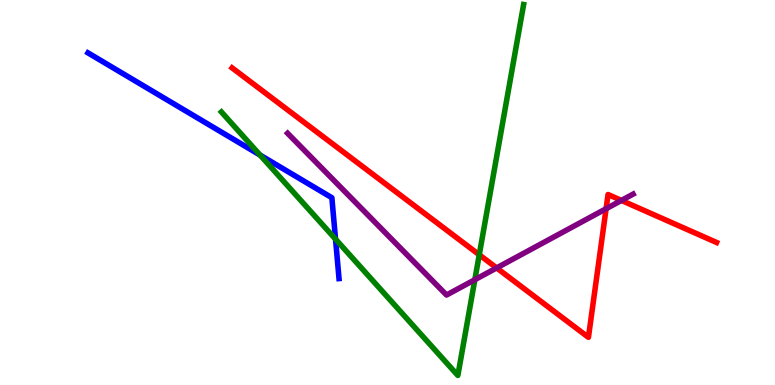[{'lines': ['blue', 'red'], 'intersections': []}, {'lines': ['green', 'red'], 'intersections': [{'x': 6.18, 'y': 3.38}]}, {'lines': ['purple', 'red'], 'intersections': [{'x': 6.41, 'y': 3.04}, {'x': 7.82, 'y': 4.58}, {'x': 8.02, 'y': 4.79}]}, {'lines': ['blue', 'green'], 'intersections': [{'x': 3.36, 'y': 5.97}, {'x': 4.33, 'y': 3.79}]}, {'lines': ['blue', 'purple'], 'intersections': []}, {'lines': ['green', 'purple'], 'intersections': [{'x': 6.13, 'y': 2.73}]}]